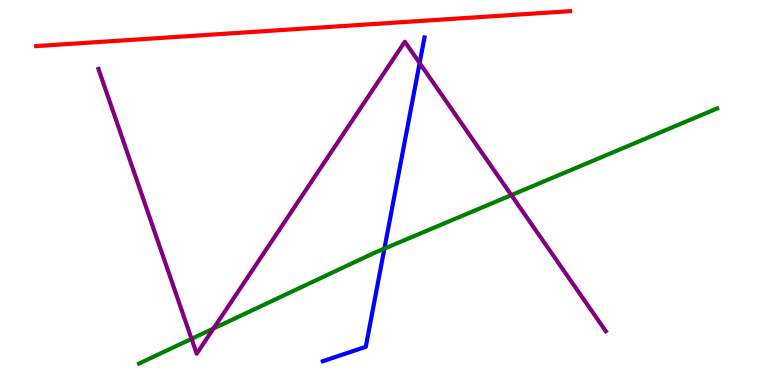[{'lines': ['blue', 'red'], 'intersections': []}, {'lines': ['green', 'red'], 'intersections': []}, {'lines': ['purple', 'red'], 'intersections': []}, {'lines': ['blue', 'green'], 'intersections': [{'x': 4.96, 'y': 3.54}]}, {'lines': ['blue', 'purple'], 'intersections': [{'x': 5.41, 'y': 8.36}]}, {'lines': ['green', 'purple'], 'intersections': [{'x': 2.47, 'y': 1.2}, {'x': 2.75, 'y': 1.47}, {'x': 6.6, 'y': 4.93}]}]